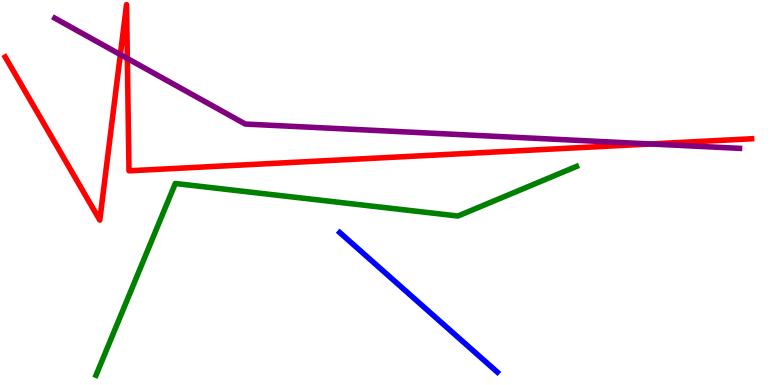[{'lines': ['blue', 'red'], 'intersections': []}, {'lines': ['green', 'red'], 'intersections': []}, {'lines': ['purple', 'red'], 'intersections': [{'x': 1.55, 'y': 8.58}, {'x': 1.64, 'y': 8.48}, {'x': 8.4, 'y': 6.26}]}, {'lines': ['blue', 'green'], 'intersections': []}, {'lines': ['blue', 'purple'], 'intersections': []}, {'lines': ['green', 'purple'], 'intersections': []}]